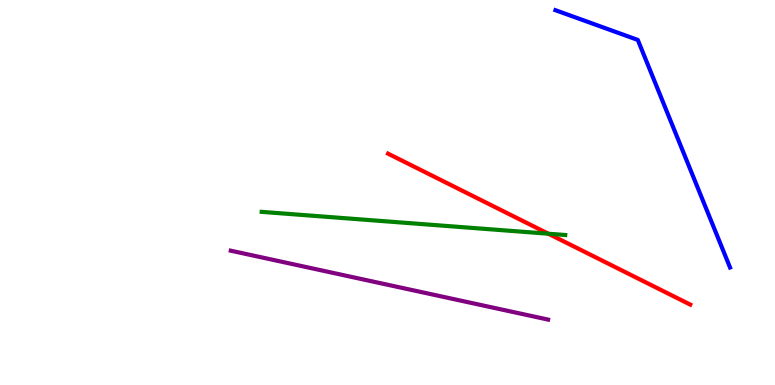[{'lines': ['blue', 'red'], 'intersections': []}, {'lines': ['green', 'red'], 'intersections': [{'x': 7.08, 'y': 3.93}]}, {'lines': ['purple', 'red'], 'intersections': []}, {'lines': ['blue', 'green'], 'intersections': []}, {'lines': ['blue', 'purple'], 'intersections': []}, {'lines': ['green', 'purple'], 'intersections': []}]